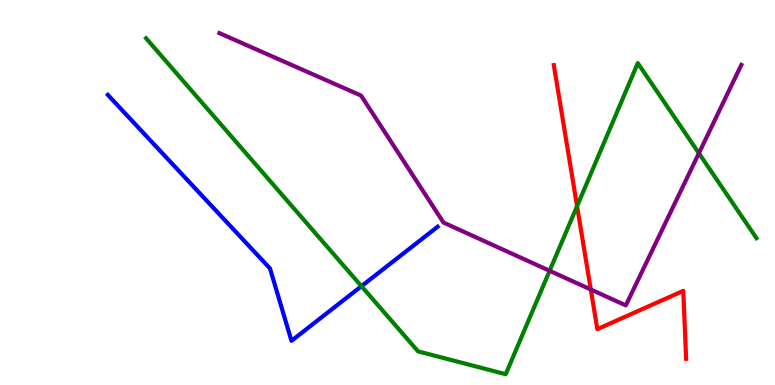[{'lines': ['blue', 'red'], 'intersections': []}, {'lines': ['green', 'red'], 'intersections': [{'x': 7.45, 'y': 4.64}]}, {'lines': ['purple', 'red'], 'intersections': [{'x': 7.62, 'y': 2.48}]}, {'lines': ['blue', 'green'], 'intersections': [{'x': 4.66, 'y': 2.57}]}, {'lines': ['blue', 'purple'], 'intersections': []}, {'lines': ['green', 'purple'], 'intersections': [{'x': 7.09, 'y': 2.97}, {'x': 9.02, 'y': 6.02}]}]